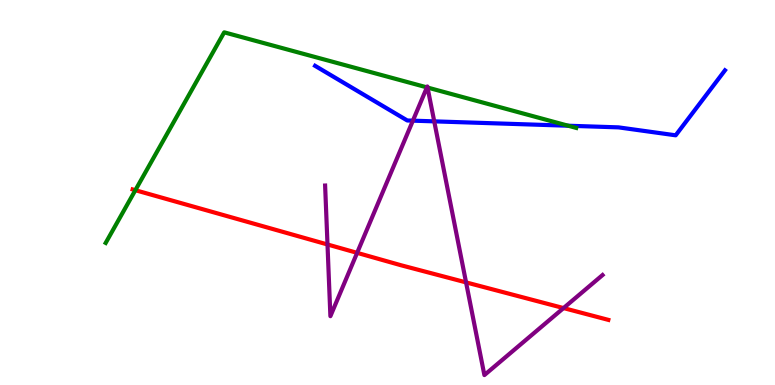[{'lines': ['blue', 'red'], 'intersections': []}, {'lines': ['green', 'red'], 'intersections': [{'x': 1.75, 'y': 5.06}]}, {'lines': ['purple', 'red'], 'intersections': [{'x': 4.23, 'y': 3.65}, {'x': 4.61, 'y': 3.43}, {'x': 6.01, 'y': 2.67}, {'x': 7.27, 'y': 2.0}]}, {'lines': ['blue', 'green'], 'intersections': [{'x': 7.33, 'y': 6.73}]}, {'lines': ['blue', 'purple'], 'intersections': [{'x': 5.33, 'y': 6.87}, {'x': 5.6, 'y': 6.85}]}, {'lines': ['green', 'purple'], 'intersections': [{'x': 5.51, 'y': 7.73}, {'x': 5.52, 'y': 7.73}]}]